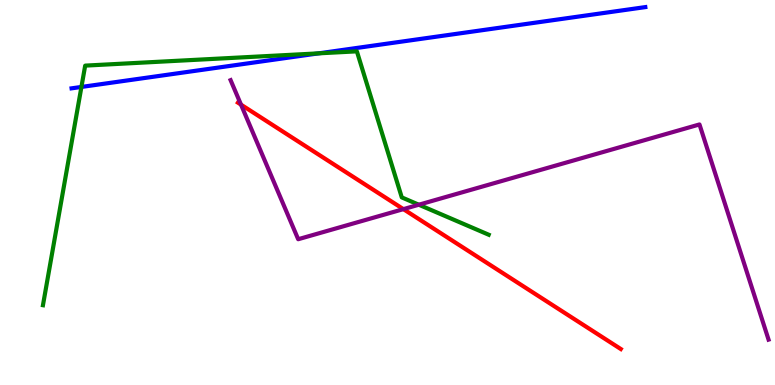[{'lines': ['blue', 'red'], 'intersections': []}, {'lines': ['green', 'red'], 'intersections': []}, {'lines': ['purple', 'red'], 'intersections': [{'x': 3.11, 'y': 7.28}, {'x': 5.21, 'y': 4.57}]}, {'lines': ['blue', 'green'], 'intersections': [{'x': 1.05, 'y': 7.74}, {'x': 4.11, 'y': 8.61}]}, {'lines': ['blue', 'purple'], 'intersections': []}, {'lines': ['green', 'purple'], 'intersections': [{'x': 5.4, 'y': 4.68}]}]